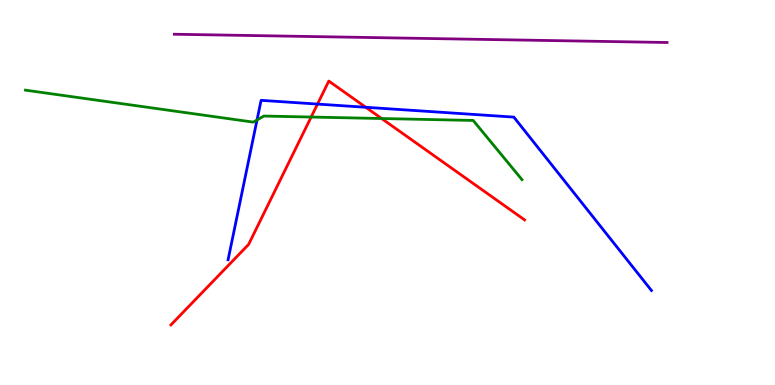[{'lines': ['blue', 'red'], 'intersections': [{'x': 4.1, 'y': 7.3}, {'x': 4.72, 'y': 7.21}]}, {'lines': ['green', 'red'], 'intersections': [{'x': 4.01, 'y': 6.96}, {'x': 4.92, 'y': 6.92}]}, {'lines': ['purple', 'red'], 'intersections': []}, {'lines': ['blue', 'green'], 'intersections': [{'x': 3.32, 'y': 6.88}]}, {'lines': ['blue', 'purple'], 'intersections': []}, {'lines': ['green', 'purple'], 'intersections': []}]